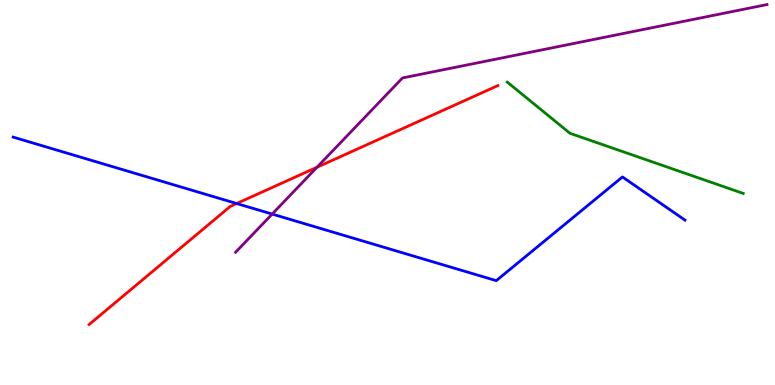[{'lines': ['blue', 'red'], 'intersections': [{'x': 3.05, 'y': 4.71}]}, {'lines': ['green', 'red'], 'intersections': []}, {'lines': ['purple', 'red'], 'intersections': [{'x': 4.09, 'y': 5.66}]}, {'lines': ['blue', 'green'], 'intersections': []}, {'lines': ['blue', 'purple'], 'intersections': [{'x': 3.51, 'y': 4.44}]}, {'lines': ['green', 'purple'], 'intersections': []}]